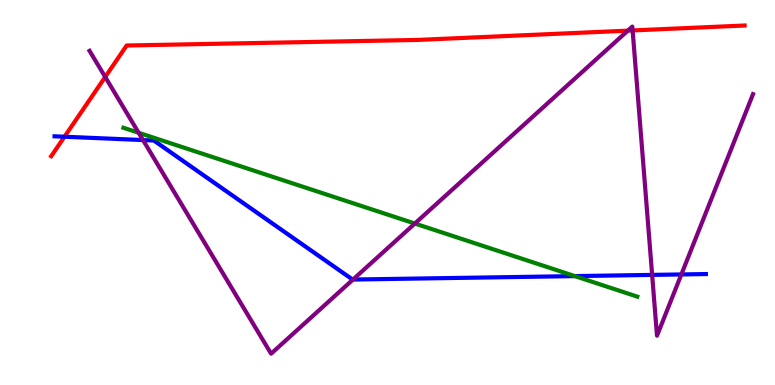[{'lines': ['blue', 'red'], 'intersections': [{'x': 0.832, 'y': 6.45}]}, {'lines': ['green', 'red'], 'intersections': []}, {'lines': ['purple', 'red'], 'intersections': [{'x': 1.36, 'y': 8.0}, {'x': 8.1, 'y': 9.2}, {'x': 8.16, 'y': 9.21}]}, {'lines': ['blue', 'green'], 'intersections': [{'x': 7.42, 'y': 2.83}]}, {'lines': ['blue', 'purple'], 'intersections': [{'x': 1.85, 'y': 6.36}, {'x': 4.55, 'y': 2.74}, {'x': 8.41, 'y': 2.86}, {'x': 8.79, 'y': 2.87}]}, {'lines': ['green', 'purple'], 'intersections': [{'x': 1.79, 'y': 6.55}, {'x': 5.35, 'y': 4.19}]}]